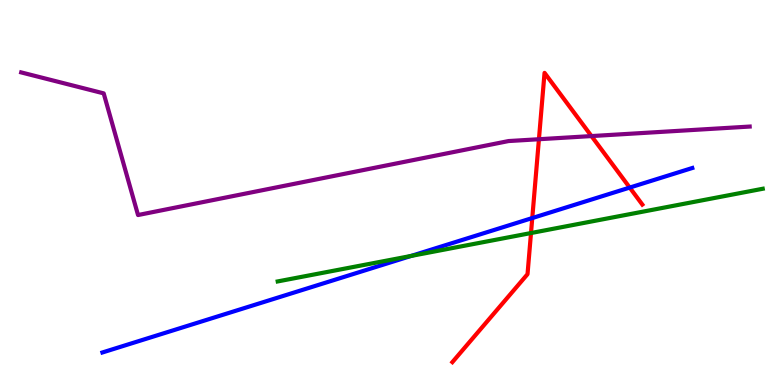[{'lines': ['blue', 'red'], 'intersections': [{'x': 6.87, 'y': 4.34}, {'x': 8.13, 'y': 5.13}]}, {'lines': ['green', 'red'], 'intersections': [{'x': 6.85, 'y': 3.95}]}, {'lines': ['purple', 'red'], 'intersections': [{'x': 6.95, 'y': 6.38}, {'x': 7.63, 'y': 6.47}]}, {'lines': ['blue', 'green'], 'intersections': [{'x': 5.3, 'y': 3.35}]}, {'lines': ['blue', 'purple'], 'intersections': []}, {'lines': ['green', 'purple'], 'intersections': []}]